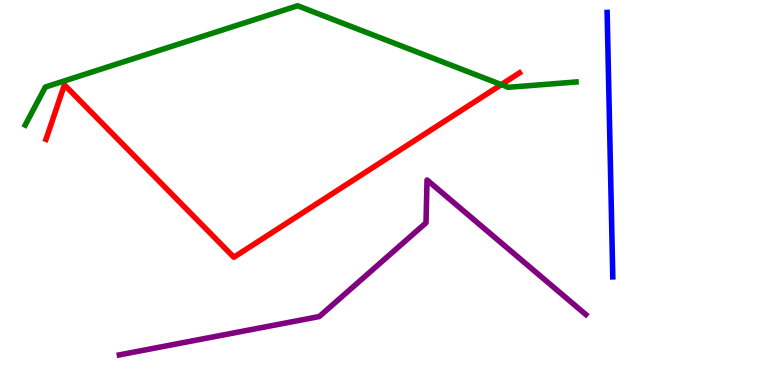[{'lines': ['blue', 'red'], 'intersections': []}, {'lines': ['green', 'red'], 'intersections': [{'x': 6.47, 'y': 7.8}]}, {'lines': ['purple', 'red'], 'intersections': []}, {'lines': ['blue', 'green'], 'intersections': []}, {'lines': ['blue', 'purple'], 'intersections': []}, {'lines': ['green', 'purple'], 'intersections': []}]